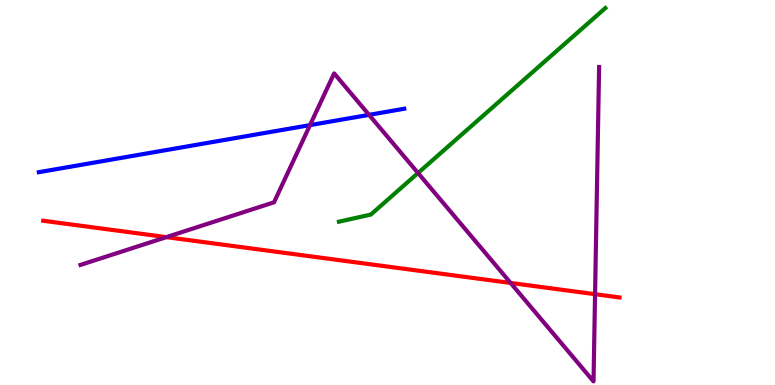[{'lines': ['blue', 'red'], 'intersections': []}, {'lines': ['green', 'red'], 'intersections': []}, {'lines': ['purple', 'red'], 'intersections': [{'x': 2.15, 'y': 3.84}, {'x': 6.59, 'y': 2.65}, {'x': 7.68, 'y': 2.36}]}, {'lines': ['blue', 'green'], 'intersections': []}, {'lines': ['blue', 'purple'], 'intersections': [{'x': 4.0, 'y': 6.75}, {'x': 4.76, 'y': 7.02}]}, {'lines': ['green', 'purple'], 'intersections': [{'x': 5.39, 'y': 5.51}]}]